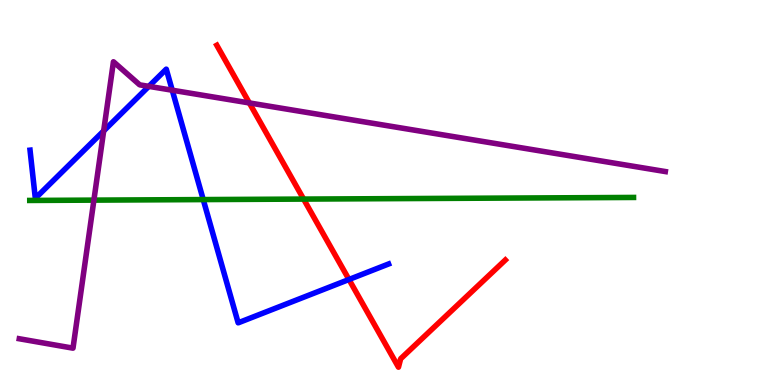[{'lines': ['blue', 'red'], 'intersections': [{'x': 4.5, 'y': 2.74}]}, {'lines': ['green', 'red'], 'intersections': [{'x': 3.92, 'y': 4.83}]}, {'lines': ['purple', 'red'], 'intersections': [{'x': 3.22, 'y': 7.33}]}, {'lines': ['blue', 'green'], 'intersections': [{'x': 2.62, 'y': 4.82}]}, {'lines': ['blue', 'purple'], 'intersections': [{'x': 1.34, 'y': 6.6}, {'x': 1.92, 'y': 7.76}, {'x': 2.22, 'y': 7.66}]}, {'lines': ['green', 'purple'], 'intersections': [{'x': 1.21, 'y': 4.8}]}]